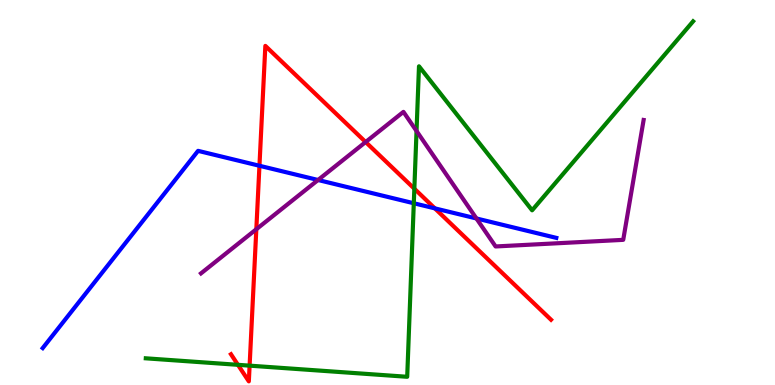[{'lines': ['blue', 'red'], 'intersections': [{'x': 3.35, 'y': 5.69}, {'x': 5.61, 'y': 4.59}]}, {'lines': ['green', 'red'], 'intersections': [{'x': 3.07, 'y': 0.524}, {'x': 3.22, 'y': 0.503}, {'x': 5.35, 'y': 5.1}]}, {'lines': ['purple', 'red'], 'intersections': [{'x': 3.31, 'y': 4.05}, {'x': 4.72, 'y': 6.31}]}, {'lines': ['blue', 'green'], 'intersections': [{'x': 5.34, 'y': 4.72}]}, {'lines': ['blue', 'purple'], 'intersections': [{'x': 4.1, 'y': 5.32}, {'x': 6.15, 'y': 4.33}]}, {'lines': ['green', 'purple'], 'intersections': [{'x': 5.37, 'y': 6.6}]}]